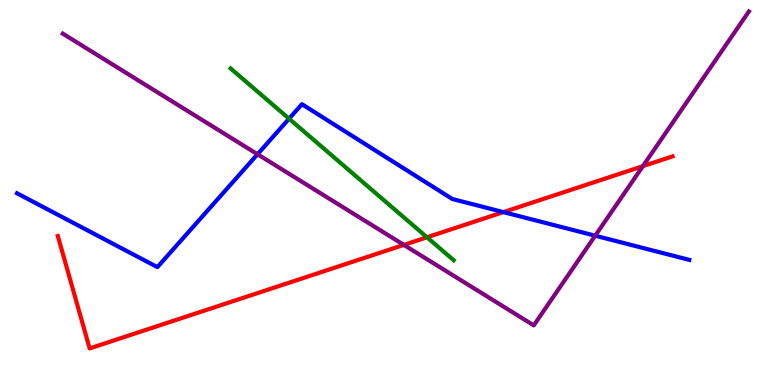[{'lines': ['blue', 'red'], 'intersections': [{'x': 6.5, 'y': 4.49}]}, {'lines': ['green', 'red'], 'intersections': [{'x': 5.51, 'y': 3.84}]}, {'lines': ['purple', 'red'], 'intersections': [{'x': 5.21, 'y': 3.64}, {'x': 8.3, 'y': 5.68}]}, {'lines': ['blue', 'green'], 'intersections': [{'x': 3.73, 'y': 6.92}]}, {'lines': ['blue', 'purple'], 'intersections': [{'x': 3.32, 'y': 5.99}, {'x': 7.68, 'y': 3.88}]}, {'lines': ['green', 'purple'], 'intersections': []}]